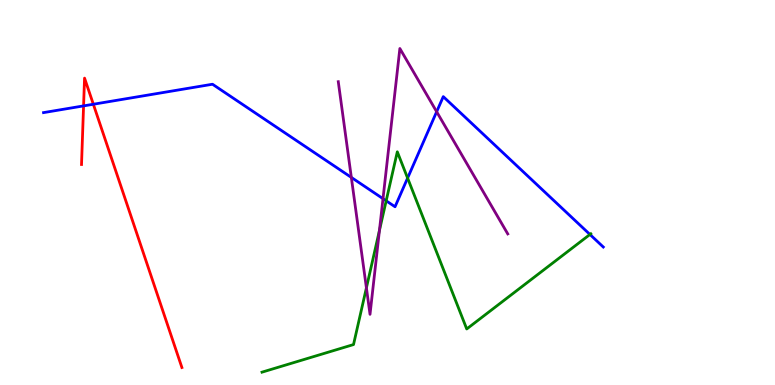[{'lines': ['blue', 'red'], 'intersections': [{'x': 1.08, 'y': 7.25}, {'x': 1.2, 'y': 7.29}]}, {'lines': ['green', 'red'], 'intersections': []}, {'lines': ['purple', 'red'], 'intersections': []}, {'lines': ['blue', 'green'], 'intersections': [{'x': 4.98, 'y': 4.78}, {'x': 5.26, 'y': 5.37}, {'x': 7.61, 'y': 3.91}]}, {'lines': ['blue', 'purple'], 'intersections': [{'x': 4.53, 'y': 5.39}, {'x': 4.94, 'y': 4.84}, {'x': 5.63, 'y': 7.1}]}, {'lines': ['green', 'purple'], 'intersections': [{'x': 4.73, 'y': 2.52}, {'x': 4.9, 'y': 4.01}]}]